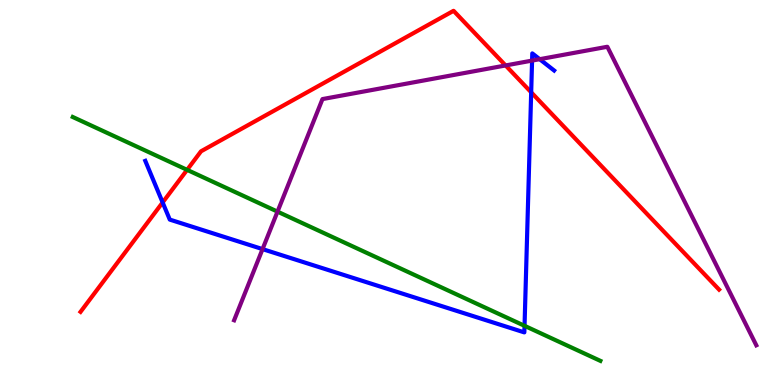[{'lines': ['blue', 'red'], 'intersections': [{'x': 2.1, 'y': 4.74}, {'x': 6.85, 'y': 7.6}]}, {'lines': ['green', 'red'], 'intersections': [{'x': 2.41, 'y': 5.59}]}, {'lines': ['purple', 'red'], 'intersections': [{'x': 6.52, 'y': 8.3}]}, {'lines': ['blue', 'green'], 'intersections': [{'x': 6.77, 'y': 1.54}]}, {'lines': ['blue', 'purple'], 'intersections': [{'x': 3.39, 'y': 3.53}, {'x': 6.87, 'y': 8.43}, {'x': 6.96, 'y': 8.46}]}, {'lines': ['green', 'purple'], 'intersections': [{'x': 3.58, 'y': 4.5}]}]